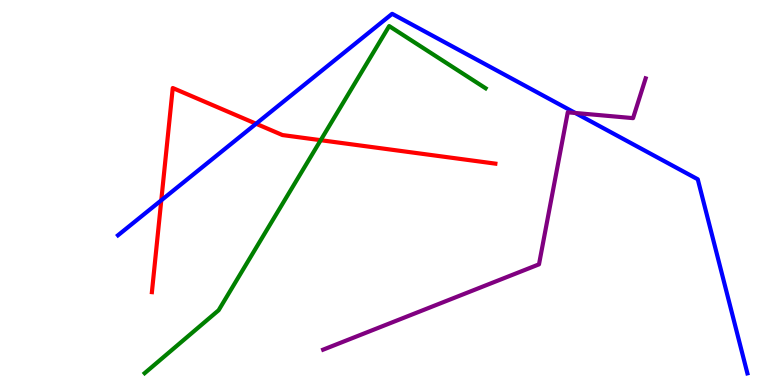[{'lines': ['blue', 'red'], 'intersections': [{'x': 2.08, 'y': 4.8}, {'x': 3.3, 'y': 6.79}]}, {'lines': ['green', 'red'], 'intersections': [{'x': 4.14, 'y': 6.36}]}, {'lines': ['purple', 'red'], 'intersections': []}, {'lines': ['blue', 'green'], 'intersections': []}, {'lines': ['blue', 'purple'], 'intersections': [{'x': 7.42, 'y': 7.07}]}, {'lines': ['green', 'purple'], 'intersections': []}]